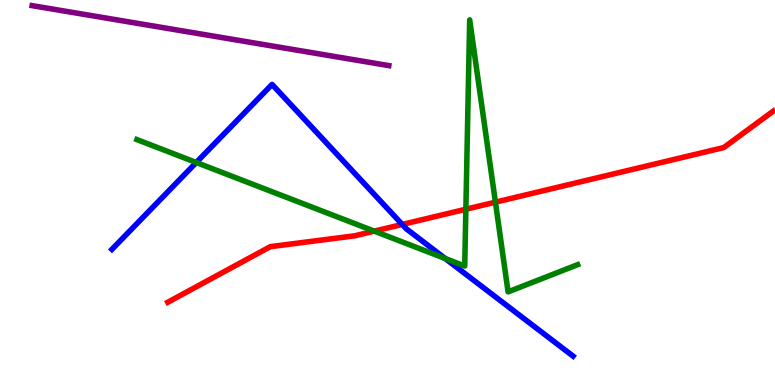[{'lines': ['blue', 'red'], 'intersections': [{'x': 5.19, 'y': 4.17}]}, {'lines': ['green', 'red'], 'intersections': [{'x': 4.83, 'y': 4.0}, {'x': 6.01, 'y': 4.57}, {'x': 6.39, 'y': 4.75}]}, {'lines': ['purple', 'red'], 'intersections': []}, {'lines': ['blue', 'green'], 'intersections': [{'x': 2.53, 'y': 5.78}, {'x': 5.74, 'y': 3.29}]}, {'lines': ['blue', 'purple'], 'intersections': []}, {'lines': ['green', 'purple'], 'intersections': []}]